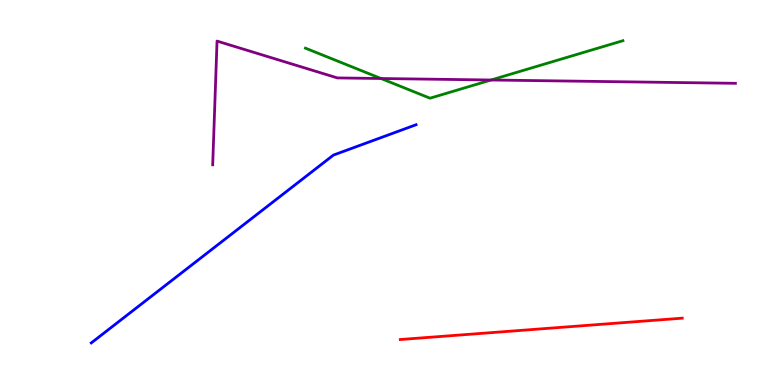[{'lines': ['blue', 'red'], 'intersections': []}, {'lines': ['green', 'red'], 'intersections': []}, {'lines': ['purple', 'red'], 'intersections': []}, {'lines': ['blue', 'green'], 'intersections': []}, {'lines': ['blue', 'purple'], 'intersections': []}, {'lines': ['green', 'purple'], 'intersections': [{'x': 4.92, 'y': 7.96}, {'x': 6.34, 'y': 7.92}]}]